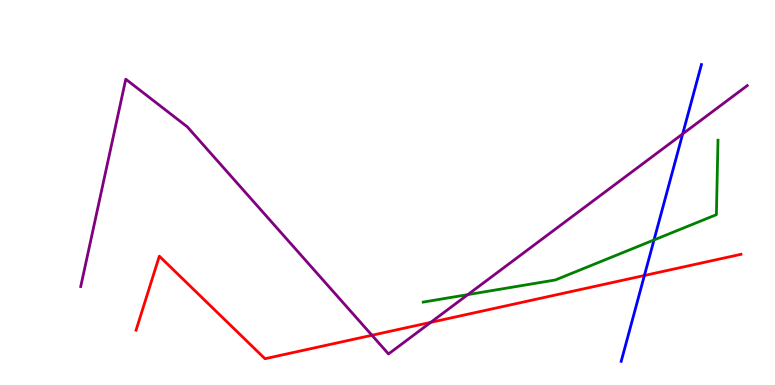[{'lines': ['blue', 'red'], 'intersections': [{'x': 8.31, 'y': 2.84}]}, {'lines': ['green', 'red'], 'intersections': []}, {'lines': ['purple', 'red'], 'intersections': [{'x': 4.8, 'y': 1.29}, {'x': 5.56, 'y': 1.63}]}, {'lines': ['blue', 'green'], 'intersections': [{'x': 8.44, 'y': 3.77}]}, {'lines': ['blue', 'purple'], 'intersections': [{'x': 8.81, 'y': 6.52}]}, {'lines': ['green', 'purple'], 'intersections': [{'x': 6.04, 'y': 2.35}]}]